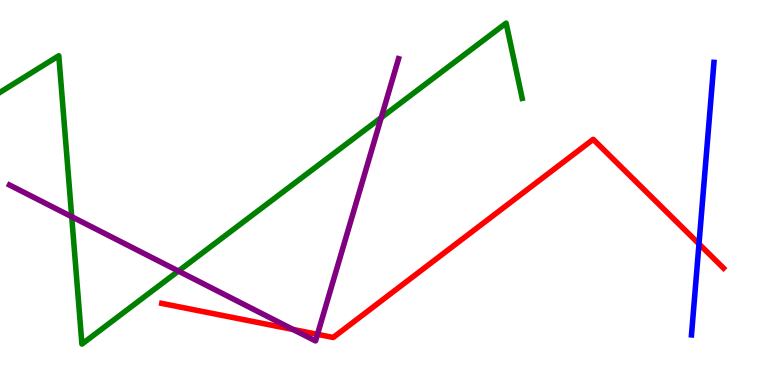[{'lines': ['blue', 'red'], 'intersections': [{'x': 9.02, 'y': 3.66}]}, {'lines': ['green', 'red'], 'intersections': []}, {'lines': ['purple', 'red'], 'intersections': [{'x': 3.78, 'y': 1.44}, {'x': 4.1, 'y': 1.32}]}, {'lines': ['blue', 'green'], 'intersections': []}, {'lines': ['blue', 'purple'], 'intersections': []}, {'lines': ['green', 'purple'], 'intersections': [{'x': 0.925, 'y': 4.37}, {'x': 2.3, 'y': 2.96}, {'x': 4.92, 'y': 6.95}]}]